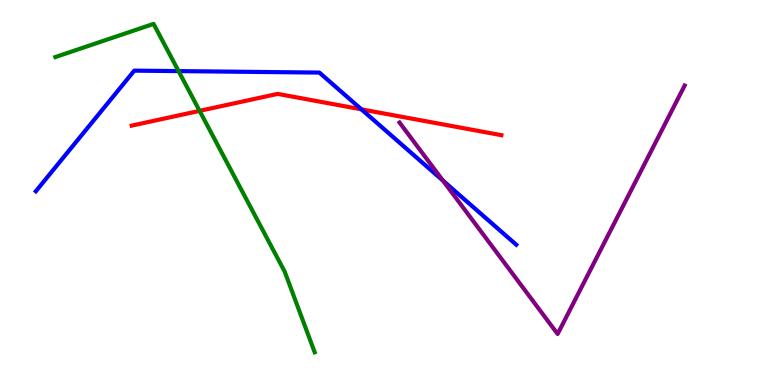[{'lines': ['blue', 'red'], 'intersections': [{'x': 4.66, 'y': 7.16}]}, {'lines': ['green', 'red'], 'intersections': [{'x': 2.58, 'y': 7.12}]}, {'lines': ['purple', 'red'], 'intersections': []}, {'lines': ['blue', 'green'], 'intersections': [{'x': 2.3, 'y': 8.15}]}, {'lines': ['blue', 'purple'], 'intersections': [{'x': 5.72, 'y': 5.31}]}, {'lines': ['green', 'purple'], 'intersections': []}]